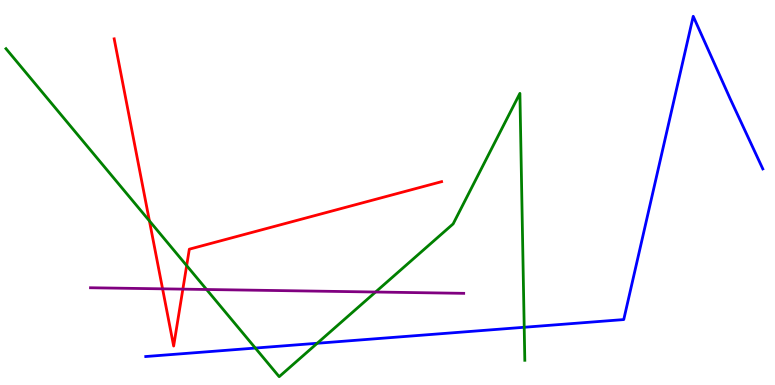[{'lines': ['blue', 'red'], 'intersections': []}, {'lines': ['green', 'red'], 'intersections': [{'x': 1.93, 'y': 4.26}, {'x': 2.41, 'y': 3.1}]}, {'lines': ['purple', 'red'], 'intersections': [{'x': 2.1, 'y': 2.5}, {'x': 2.36, 'y': 2.49}]}, {'lines': ['blue', 'green'], 'intersections': [{'x': 3.29, 'y': 0.96}, {'x': 4.09, 'y': 1.08}, {'x': 6.76, 'y': 1.5}]}, {'lines': ['blue', 'purple'], 'intersections': []}, {'lines': ['green', 'purple'], 'intersections': [{'x': 2.67, 'y': 2.48}, {'x': 4.85, 'y': 2.42}]}]